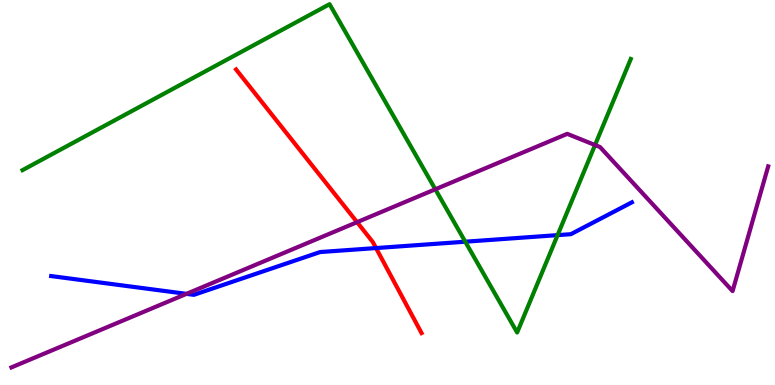[{'lines': ['blue', 'red'], 'intersections': [{'x': 4.85, 'y': 3.56}]}, {'lines': ['green', 'red'], 'intersections': []}, {'lines': ['purple', 'red'], 'intersections': [{'x': 4.61, 'y': 4.23}]}, {'lines': ['blue', 'green'], 'intersections': [{'x': 6.0, 'y': 3.72}, {'x': 7.19, 'y': 3.89}]}, {'lines': ['blue', 'purple'], 'intersections': [{'x': 2.41, 'y': 2.37}]}, {'lines': ['green', 'purple'], 'intersections': [{'x': 5.62, 'y': 5.08}, {'x': 7.68, 'y': 6.23}]}]